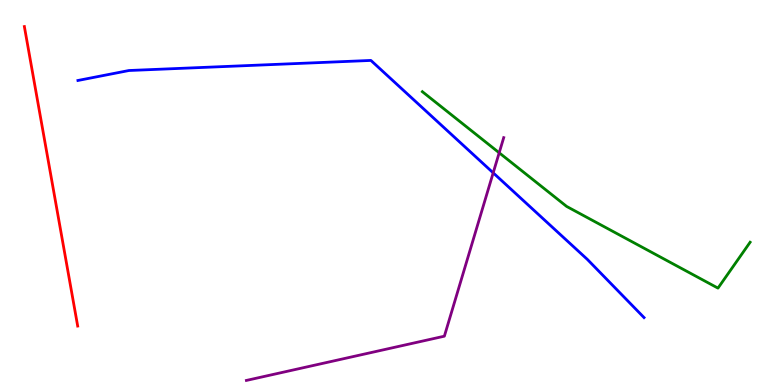[{'lines': ['blue', 'red'], 'intersections': []}, {'lines': ['green', 'red'], 'intersections': []}, {'lines': ['purple', 'red'], 'intersections': []}, {'lines': ['blue', 'green'], 'intersections': []}, {'lines': ['blue', 'purple'], 'intersections': [{'x': 6.36, 'y': 5.51}]}, {'lines': ['green', 'purple'], 'intersections': [{'x': 6.44, 'y': 6.03}]}]